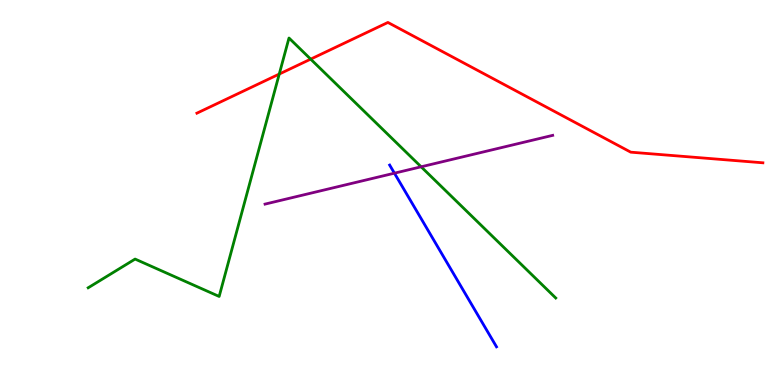[{'lines': ['blue', 'red'], 'intersections': []}, {'lines': ['green', 'red'], 'intersections': [{'x': 3.6, 'y': 8.08}, {'x': 4.01, 'y': 8.46}]}, {'lines': ['purple', 'red'], 'intersections': []}, {'lines': ['blue', 'green'], 'intersections': []}, {'lines': ['blue', 'purple'], 'intersections': [{'x': 5.09, 'y': 5.5}]}, {'lines': ['green', 'purple'], 'intersections': [{'x': 5.43, 'y': 5.67}]}]